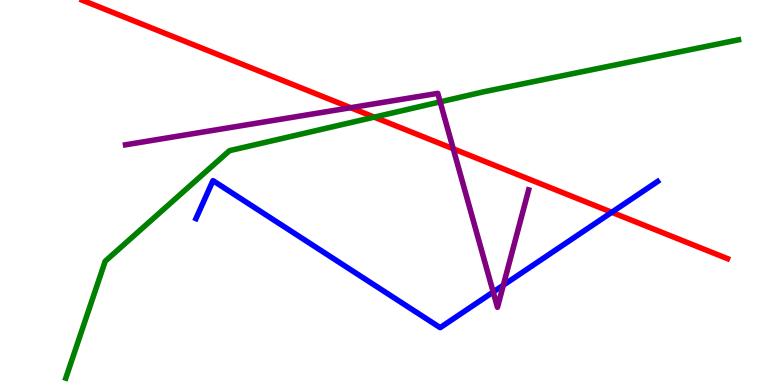[{'lines': ['blue', 'red'], 'intersections': [{'x': 7.89, 'y': 4.49}]}, {'lines': ['green', 'red'], 'intersections': [{'x': 4.83, 'y': 6.96}]}, {'lines': ['purple', 'red'], 'intersections': [{'x': 4.52, 'y': 7.2}, {'x': 5.85, 'y': 6.14}]}, {'lines': ['blue', 'green'], 'intersections': []}, {'lines': ['blue', 'purple'], 'intersections': [{'x': 6.36, 'y': 2.42}, {'x': 6.49, 'y': 2.59}]}, {'lines': ['green', 'purple'], 'intersections': [{'x': 5.68, 'y': 7.35}]}]